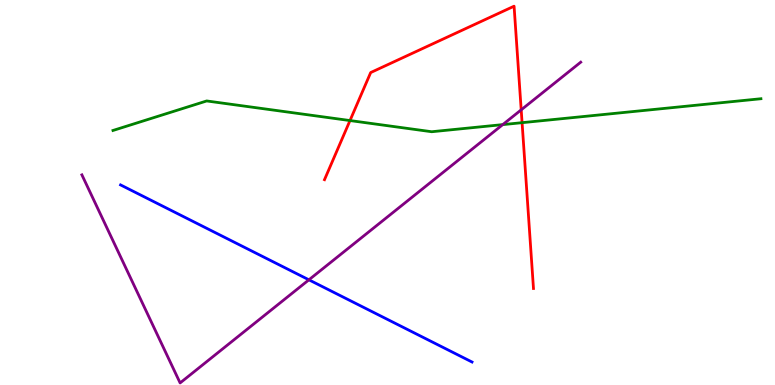[{'lines': ['blue', 'red'], 'intersections': []}, {'lines': ['green', 'red'], 'intersections': [{'x': 4.52, 'y': 6.87}, {'x': 6.74, 'y': 6.81}]}, {'lines': ['purple', 'red'], 'intersections': [{'x': 6.73, 'y': 7.15}]}, {'lines': ['blue', 'green'], 'intersections': []}, {'lines': ['blue', 'purple'], 'intersections': [{'x': 3.99, 'y': 2.73}]}, {'lines': ['green', 'purple'], 'intersections': [{'x': 6.49, 'y': 6.76}]}]